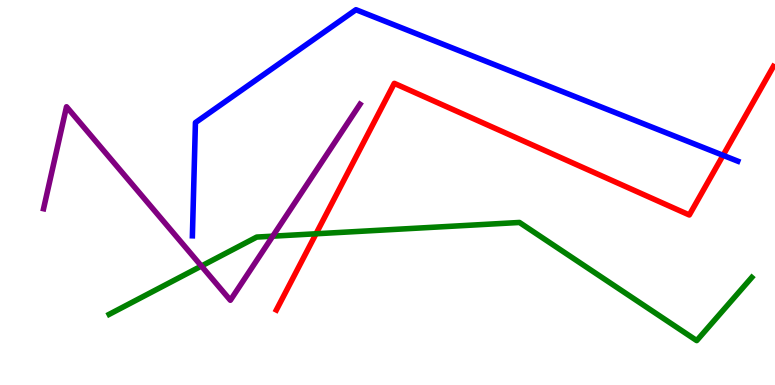[{'lines': ['blue', 'red'], 'intersections': [{'x': 9.33, 'y': 5.97}]}, {'lines': ['green', 'red'], 'intersections': [{'x': 4.08, 'y': 3.93}]}, {'lines': ['purple', 'red'], 'intersections': []}, {'lines': ['blue', 'green'], 'intersections': []}, {'lines': ['blue', 'purple'], 'intersections': []}, {'lines': ['green', 'purple'], 'intersections': [{'x': 2.6, 'y': 3.09}, {'x': 3.52, 'y': 3.87}]}]